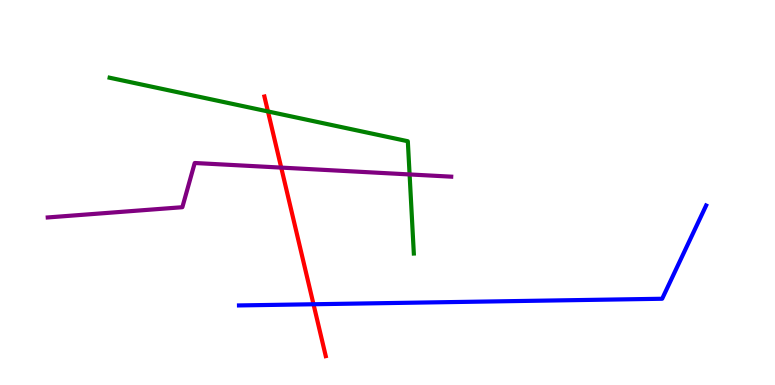[{'lines': ['blue', 'red'], 'intersections': [{'x': 4.05, 'y': 2.1}]}, {'lines': ['green', 'red'], 'intersections': [{'x': 3.46, 'y': 7.11}]}, {'lines': ['purple', 'red'], 'intersections': [{'x': 3.63, 'y': 5.65}]}, {'lines': ['blue', 'green'], 'intersections': []}, {'lines': ['blue', 'purple'], 'intersections': []}, {'lines': ['green', 'purple'], 'intersections': [{'x': 5.29, 'y': 5.47}]}]